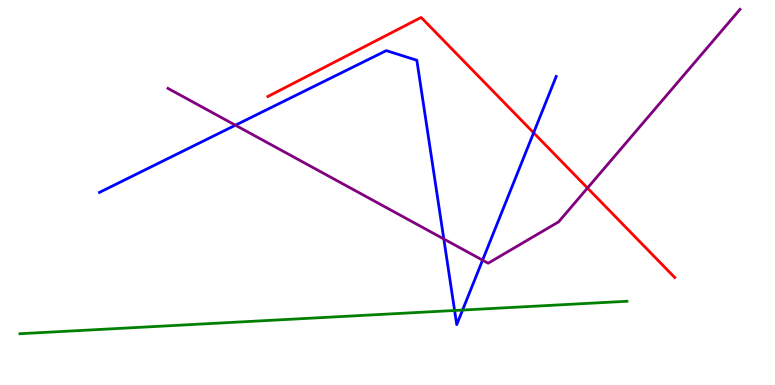[{'lines': ['blue', 'red'], 'intersections': [{'x': 6.89, 'y': 6.55}]}, {'lines': ['green', 'red'], 'intersections': []}, {'lines': ['purple', 'red'], 'intersections': [{'x': 7.58, 'y': 5.12}]}, {'lines': ['blue', 'green'], 'intersections': [{'x': 5.87, 'y': 1.94}, {'x': 5.97, 'y': 1.95}]}, {'lines': ['blue', 'purple'], 'intersections': [{'x': 3.04, 'y': 6.75}, {'x': 5.73, 'y': 3.79}, {'x': 6.23, 'y': 3.24}]}, {'lines': ['green', 'purple'], 'intersections': []}]